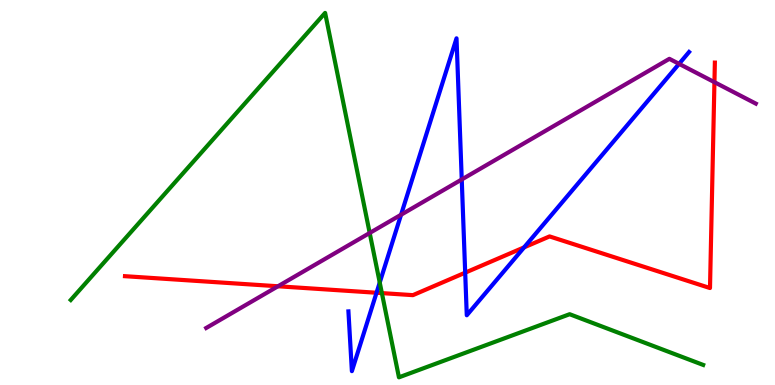[{'lines': ['blue', 'red'], 'intersections': [{'x': 4.86, 'y': 2.4}, {'x': 6.0, 'y': 2.92}, {'x': 6.76, 'y': 3.58}]}, {'lines': ['green', 'red'], 'intersections': [{'x': 4.93, 'y': 2.39}]}, {'lines': ['purple', 'red'], 'intersections': [{'x': 3.59, 'y': 2.56}, {'x': 9.22, 'y': 7.87}]}, {'lines': ['blue', 'green'], 'intersections': [{'x': 4.9, 'y': 2.66}]}, {'lines': ['blue', 'purple'], 'intersections': [{'x': 5.17, 'y': 4.42}, {'x': 5.96, 'y': 5.34}, {'x': 8.76, 'y': 8.34}]}, {'lines': ['green', 'purple'], 'intersections': [{'x': 4.77, 'y': 3.95}]}]